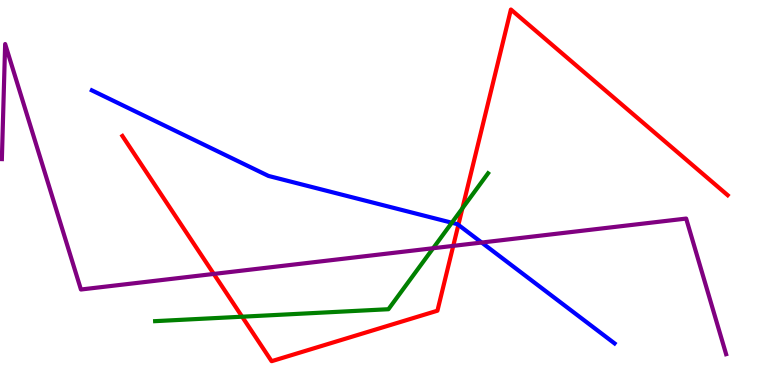[{'lines': ['blue', 'red'], 'intersections': [{'x': 5.91, 'y': 4.16}]}, {'lines': ['green', 'red'], 'intersections': [{'x': 3.12, 'y': 1.77}, {'x': 5.97, 'y': 4.59}]}, {'lines': ['purple', 'red'], 'intersections': [{'x': 2.76, 'y': 2.88}, {'x': 5.85, 'y': 3.61}]}, {'lines': ['blue', 'green'], 'intersections': [{'x': 5.83, 'y': 4.21}]}, {'lines': ['blue', 'purple'], 'intersections': [{'x': 6.21, 'y': 3.7}]}, {'lines': ['green', 'purple'], 'intersections': [{'x': 5.59, 'y': 3.55}]}]